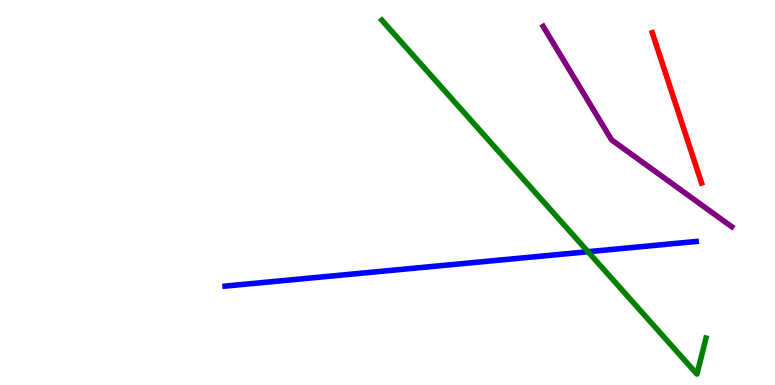[{'lines': ['blue', 'red'], 'intersections': []}, {'lines': ['green', 'red'], 'intersections': []}, {'lines': ['purple', 'red'], 'intersections': []}, {'lines': ['blue', 'green'], 'intersections': [{'x': 7.59, 'y': 3.46}]}, {'lines': ['blue', 'purple'], 'intersections': []}, {'lines': ['green', 'purple'], 'intersections': []}]